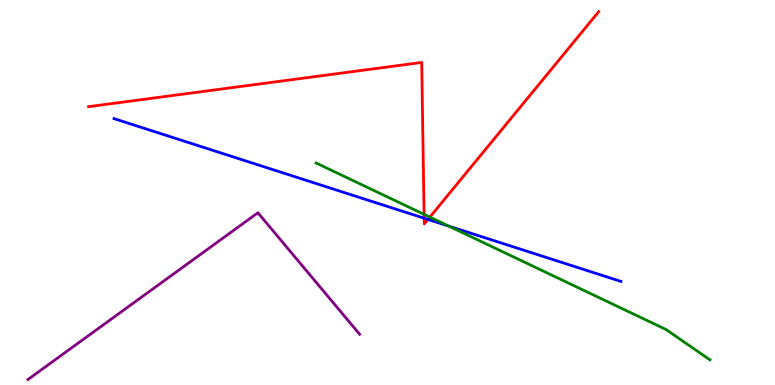[{'lines': ['blue', 'red'], 'intersections': [{'x': 5.47, 'y': 4.33}, {'x': 5.52, 'y': 4.3}]}, {'lines': ['green', 'red'], 'intersections': [{'x': 5.47, 'y': 4.43}, {'x': 5.55, 'y': 4.36}]}, {'lines': ['purple', 'red'], 'intersections': []}, {'lines': ['blue', 'green'], 'intersections': [{'x': 5.79, 'y': 4.13}]}, {'lines': ['blue', 'purple'], 'intersections': []}, {'lines': ['green', 'purple'], 'intersections': []}]